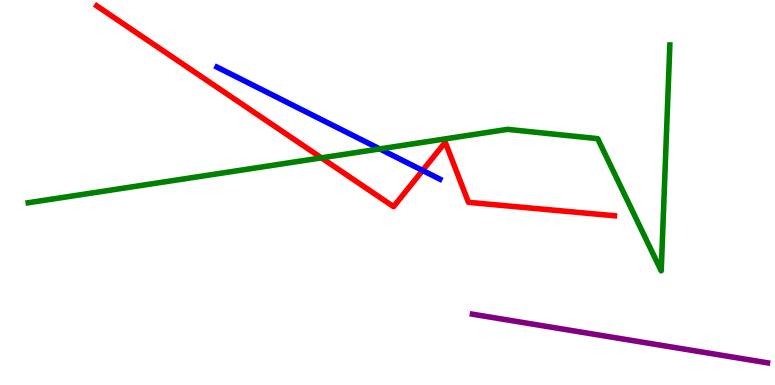[{'lines': ['blue', 'red'], 'intersections': [{'x': 5.45, 'y': 5.57}]}, {'lines': ['green', 'red'], 'intersections': [{'x': 4.15, 'y': 5.9}]}, {'lines': ['purple', 'red'], 'intersections': []}, {'lines': ['blue', 'green'], 'intersections': [{'x': 4.9, 'y': 6.13}]}, {'lines': ['blue', 'purple'], 'intersections': []}, {'lines': ['green', 'purple'], 'intersections': []}]